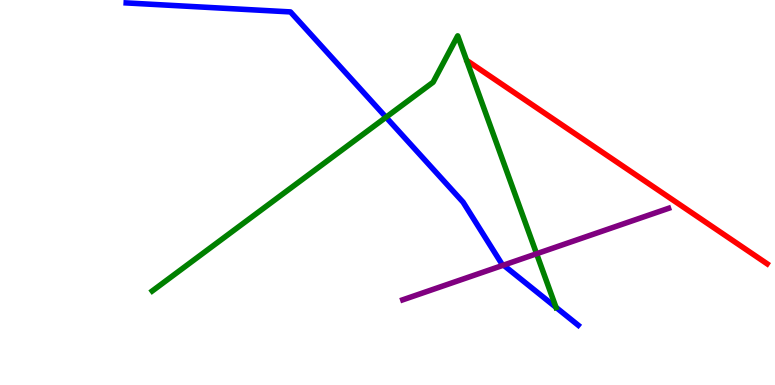[{'lines': ['blue', 'red'], 'intersections': []}, {'lines': ['green', 'red'], 'intersections': []}, {'lines': ['purple', 'red'], 'intersections': []}, {'lines': ['blue', 'green'], 'intersections': [{'x': 4.98, 'y': 6.96}, {'x': 7.17, 'y': 2.02}]}, {'lines': ['blue', 'purple'], 'intersections': [{'x': 6.5, 'y': 3.11}]}, {'lines': ['green', 'purple'], 'intersections': [{'x': 6.92, 'y': 3.41}]}]